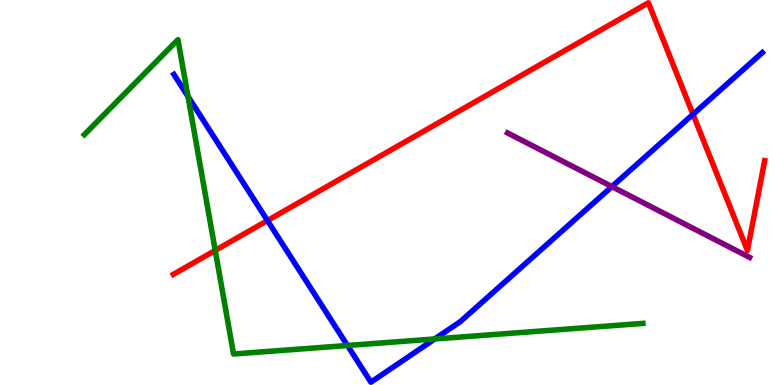[{'lines': ['blue', 'red'], 'intersections': [{'x': 3.45, 'y': 4.27}, {'x': 8.94, 'y': 7.03}]}, {'lines': ['green', 'red'], 'intersections': [{'x': 2.78, 'y': 3.5}]}, {'lines': ['purple', 'red'], 'intersections': []}, {'lines': ['blue', 'green'], 'intersections': [{'x': 2.43, 'y': 7.5}, {'x': 4.48, 'y': 1.03}, {'x': 5.61, 'y': 1.2}]}, {'lines': ['blue', 'purple'], 'intersections': [{'x': 7.9, 'y': 5.15}]}, {'lines': ['green', 'purple'], 'intersections': []}]